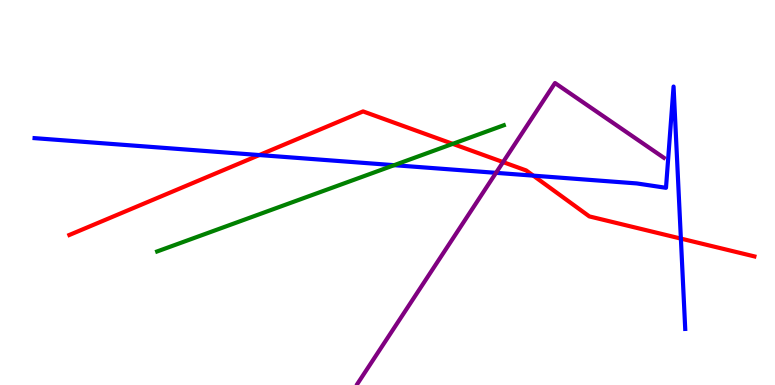[{'lines': ['blue', 'red'], 'intersections': [{'x': 3.35, 'y': 5.97}, {'x': 6.88, 'y': 5.44}, {'x': 8.79, 'y': 3.8}]}, {'lines': ['green', 'red'], 'intersections': [{'x': 5.84, 'y': 6.26}]}, {'lines': ['purple', 'red'], 'intersections': [{'x': 6.49, 'y': 5.79}]}, {'lines': ['blue', 'green'], 'intersections': [{'x': 5.09, 'y': 5.71}]}, {'lines': ['blue', 'purple'], 'intersections': [{'x': 6.4, 'y': 5.51}]}, {'lines': ['green', 'purple'], 'intersections': []}]